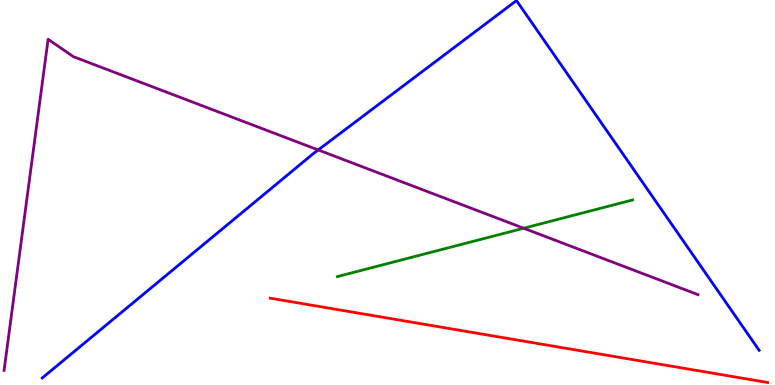[{'lines': ['blue', 'red'], 'intersections': []}, {'lines': ['green', 'red'], 'intersections': []}, {'lines': ['purple', 'red'], 'intersections': []}, {'lines': ['blue', 'green'], 'intersections': []}, {'lines': ['blue', 'purple'], 'intersections': [{'x': 4.11, 'y': 6.11}]}, {'lines': ['green', 'purple'], 'intersections': [{'x': 6.76, 'y': 4.07}]}]